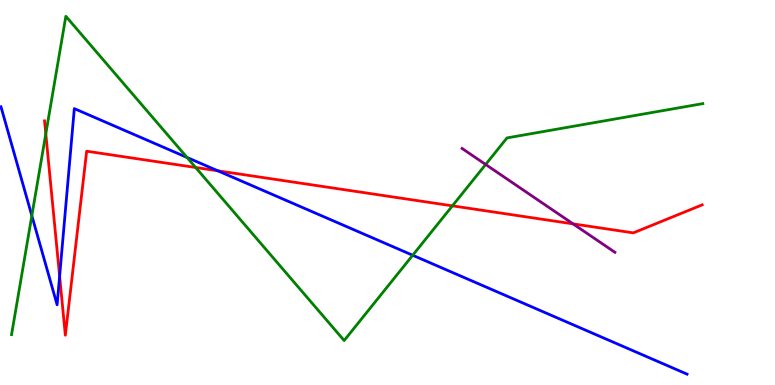[{'lines': ['blue', 'red'], 'intersections': [{'x': 0.769, 'y': 2.83}, {'x': 2.81, 'y': 5.56}]}, {'lines': ['green', 'red'], 'intersections': [{'x': 0.591, 'y': 6.52}, {'x': 2.52, 'y': 5.65}, {'x': 5.84, 'y': 4.65}]}, {'lines': ['purple', 'red'], 'intersections': [{'x': 7.39, 'y': 4.19}]}, {'lines': ['blue', 'green'], 'intersections': [{'x': 0.411, 'y': 4.4}, {'x': 2.41, 'y': 5.91}, {'x': 5.33, 'y': 3.37}]}, {'lines': ['blue', 'purple'], 'intersections': []}, {'lines': ['green', 'purple'], 'intersections': [{'x': 6.27, 'y': 5.73}]}]